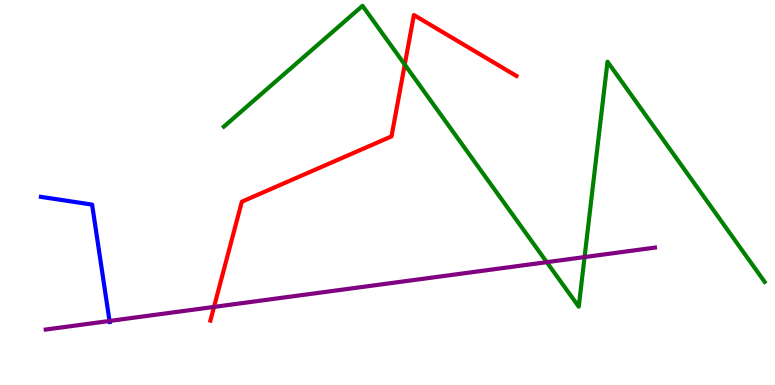[{'lines': ['blue', 'red'], 'intersections': []}, {'lines': ['green', 'red'], 'intersections': [{'x': 5.22, 'y': 8.32}]}, {'lines': ['purple', 'red'], 'intersections': [{'x': 2.76, 'y': 2.03}]}, {'lines': ['blue', 'green'], 'intersections': []}, {'lines': ['blue', 'purple'], 'intersections': [{'x': 1.41, 'y': 1.66}]}, {'lines': ['green', 'purple'], 'intersections': [{'x': 7.05, 'y': 3.19}, {'x': 7.54, 'y': 3.32}]}]